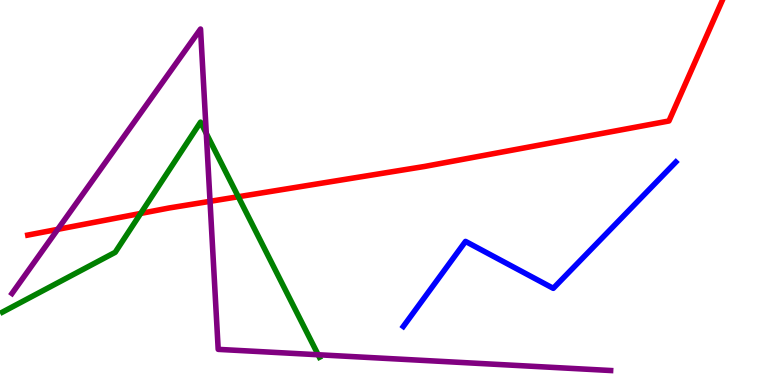[{'lines': ['blue', 'red'], 'intersections': []}, {'lines': ['green', 'red'], 'intersections': [{'x': 1.82, 'y': 4.46}, {'x': 3.07, 'y': 4.89}]}, {'lines': ['purple', 'red'], 'intersections': [{'x': 0.745, 'y': 4.04}, {'x': 2.71, 'y': 4.77}]}, {'lines': ['blue', 'green'], 'intersections': []}, {'lines': ['blue', 'purple'], 'intersections': []}, {'lines': ['green', 'purple'], 'intersections': [{'x': 2.66, 'y': 6.53}, {'x': 4.11, 'y': 0.786}]}]